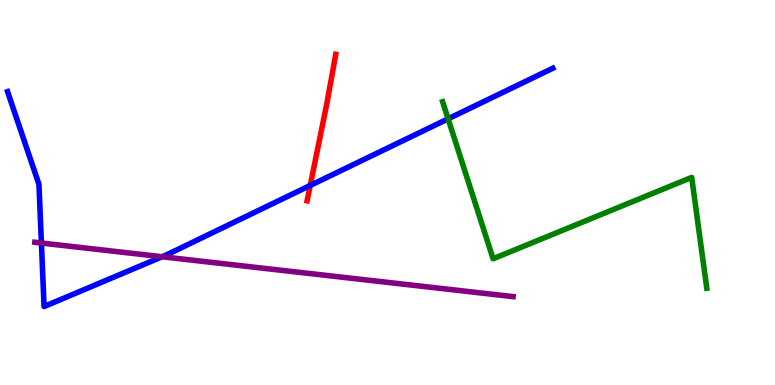[{'lines': ['blue', 'red'], 'intersections': [{'x': 4.0, 'y': 5.18}]}, {'lines': ['green', 'red'], 'intersections': []}, {'lines': ['purple', 'red'], 'intersections': []}, {'lines': ['blue', 'green'], 'intersections': [{'x': 5.78, 'y': 6.91}]}, {'lines': ['blue', 'purple'], 'intersections': [{'x': 0.534, 'y': 3.69}, {'x': 2.09, 'y': 3.33}]}, {'lines': ['green', 'purple'], 'intersections': []}]